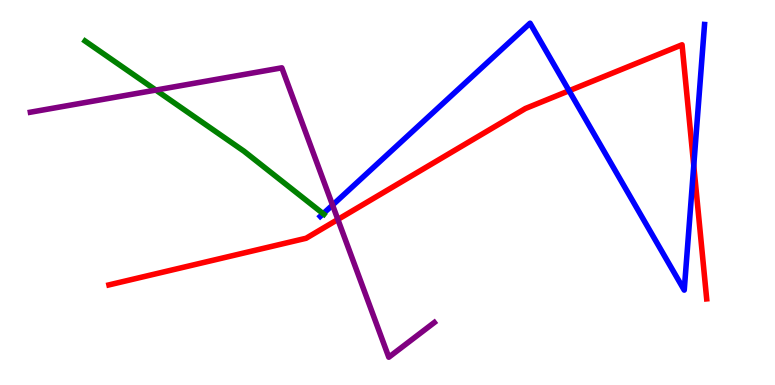[{'lines': ['blue', 'red'], 'intersections': [{'x': 7.34, 'y': 7.64}, {'x': 8.95, 'y': 5.7}]}, {'lines': ['green', 'red'], 'intersections': []}, {'lines': ['purple', 'red'], 'intersections': [{'x': 4.36, 'y': 4.3}]}, {'lines': ['blue', 'green'], 'intersections': [{'x': 4.17, 'y': 4.45}]}, {'lines': ['blue', 'purple'], 'intersections': [{'x': 4.29, 'y': 4.67}]}, {'lines': ['green', 'purple'], 'intersections': [{'x': 2.01, 'y': 7.66}]}]